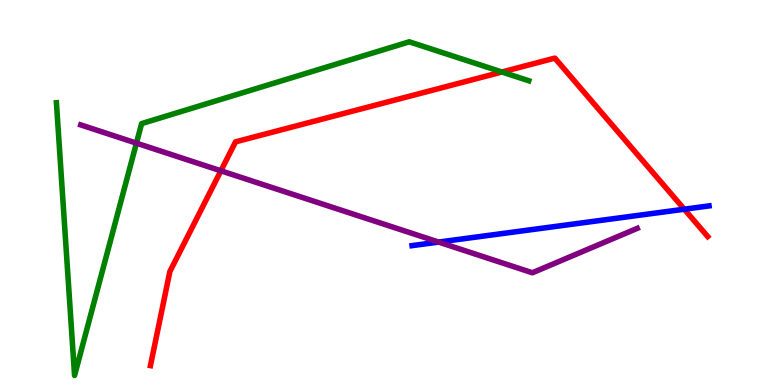[{'lines': ['blue', 'red'], 'intersections': [{'x': 8.83, 'y': 4.57}]}, {'lines': ['green', 'red'], 'intersections': [{'x': 6.48, 'y': 8.13}]}, {'lines': ['purple', 'red'], 'intersections': [{'x': 2.85, 'y': 5.56}]}, {'lines': ['blue', 'green'], 'intersections': []}, {'lines': ['blue', 'purple'], 'intersections': [{'x': 5.66, 'y': 3.71}]}, {'lines': ['green', 'purple'], 'intersections': [{'x': 1.76, 'y': 6.28}]}]